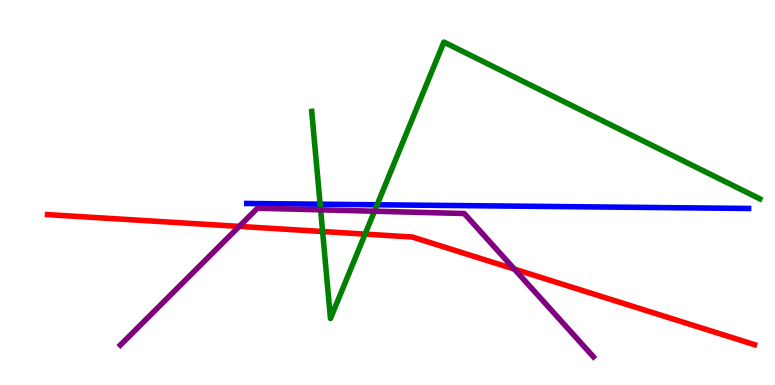[{'lines': ['blue', 'red'], 'intersections': []}, {'lines': ['green', 'red'], 'intersections': [{'x': 4.16, 'y': 3.99}, {'x': 4.71, 'y': 3.92}]}, {'lines': ['purple', 'red'], 'intersections': [{'x': 3.09, 'y': 4.12}, {'x': 6.64, 'y': 3.01}]}, {'lines': ['blue', 'green'], 'intersections': [{'x': 4.13, 'y': 4.7}, {'x': 4.87, 'y': 4.68}]}, {'lines': ['blue', 'purple'], 'intersections': []}, {'lines': ['green', 'purple'], 'intersections': [{'x': 4.14, 'y': 4.55}, {'x': 4.83, 'y': 4.51}]}]